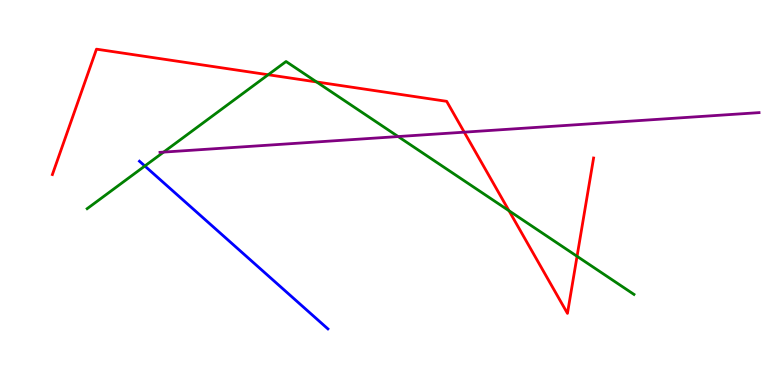[{'lines': ['blue', 'red'], 'intersections': []}, {'lines': ['green', 'red'], 'intersections': [{'x': 3.46, 'y': 8.06}, {'x': 4.08, 'y': 7.87}, {'x': 6.57, 'y': 4.53}, {'x': 7.45, 'y': 3.34}]}, {'lines': ['purple', 'red'], 'intersections': [{'x': 5.99, 'y': 6.57}]}, {'lines': ['blue', 'green'], 'intersections': [{'x': 1.87, 'y': 5.69}]}, {'lines': ['blue', 'purple'], 'intersections': []}, {'lines': ['green', 'purple'], 'intersections': [{'x': 2.11, 'y': 6.05}, {'x': 5.14, 'y': 6.45}]}]